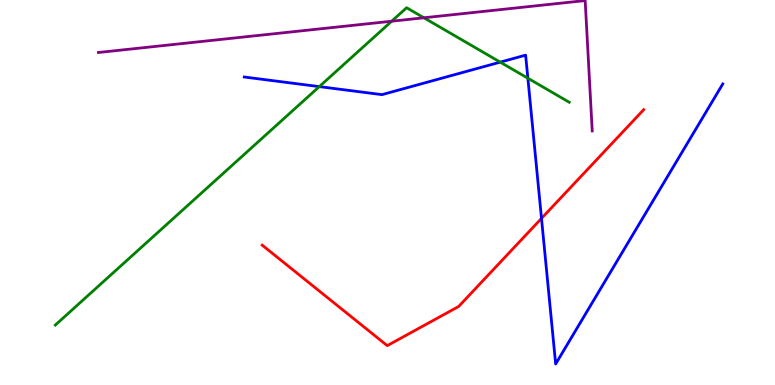[{'lines': ['blue', 'red'], 'intersections': [{'x': 6.99, 'y': 4.33}]}, {'lines': ['green', 'red'], 'intersections': []}, {'lines': ['purple', 'red'], 'intersections': []}, {'lines': ['blue', 'green'], 'intersections': [{'x': 4.12, 'y': 7.75}, {'x': 6.45, 'y': 8.39}, {'x': 6.81, 'y': 7.97}]}, {'lines': ['blue', 'purple'], 'intersections': []}, {'lines': ['green', 'purple'], 'intersections': [{'x': 5.05, 'y': 9.45}, {'x': 5.47, 'y': 9.54}]}]